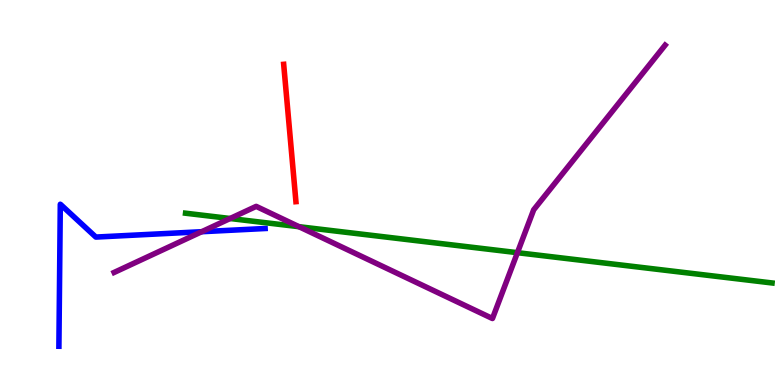[{'lines': ['blue', 'red'], 'intersections': []}, {'lines': ['green', 'red'], 'intersections': []}, {'lines': ['purple', 'red'], 'intersections': []}, {'lines': ['blue', 'green'], 'intersections': []}, {'lines': ['blue', 'purple'], 'intersections': [{'x': 2.6, 'y': 3.98}]}, {'lines': ['green', 'purple'], 'intersections': [{'x': 2.97, 'y': 4.32}, {'x': 3.86, 'y': 4.11}, {'x': 6.68, 'y': 3.44}]}]